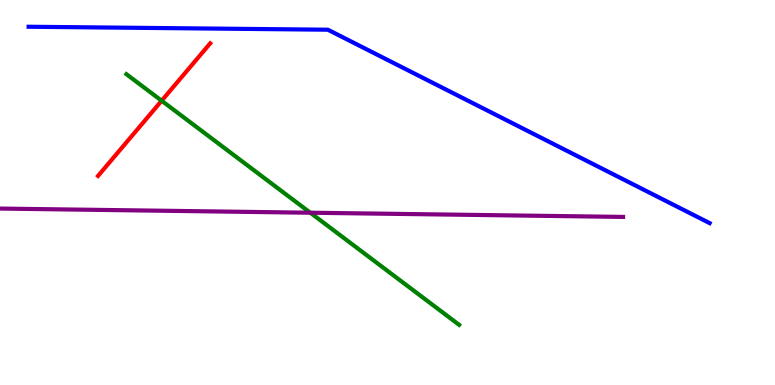[{'lines': ['blue', 'red'], 'intersections': []}, {'lines': ['green', 'red'], 'intersections': [{'x': 2.09, 'y': 7.38}]}, {'lines': ['purple', 'red'], 'intersections': []}, {'lines': ['blue', 'green'], 'intersections': []}, {'lines': ['blue', 'purple'], 'intersections': []}, {'lines': ['green', 'purple'], 'intersections': [{'x': 4.0, 'y': 4.47}]}]